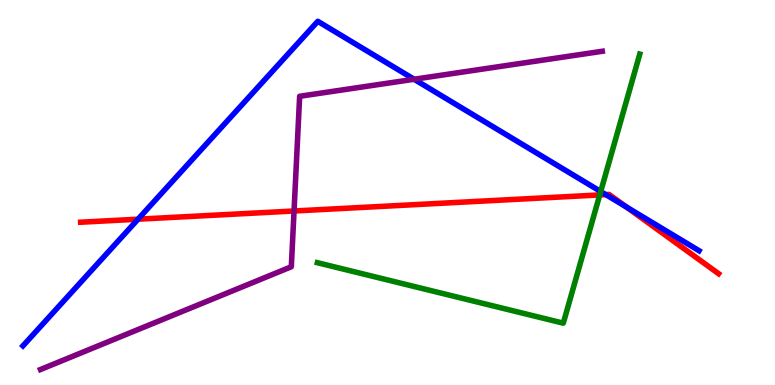[{'lines': ['blue', 'red'], 'intersections': [{'x': 1.78, 'y': 4.31}, {'x': 7.82, 'y': 4.95}, {'x': 8.08, 'y': 4.62}]}, {'lines': ['green', 'red'], 'intersections': [{'x': 7.74, 'y': 4.94}]}, {'lines': ['purple', 'red'], 'intersections': [{'x': 3.79, 'y': 4.52}]}, {'lines': ['blue', 'green'], 'intersections': [{'x': 7.75, 'y': 5.03}]}, {'lines': ['blue', 'purple'], 'intersections': [{'x': 5.34, 'y': 7.94}]}, {'lines': ['green', 'purple'], 'intersections': []}]